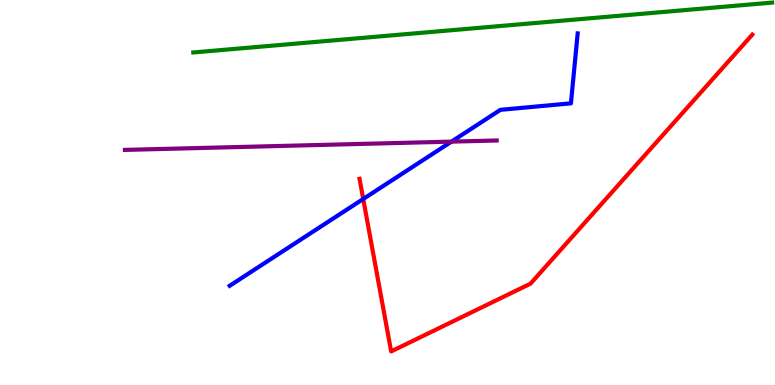[{'lines': ['blue', 'red'], 'intersections': [{'x': 4.69, 'y': 4.83}]}, {'lines': ['green', 'red'], 'intersections': []}, {'lines': ['purple', 'red'], 'intersections': []}, {'lines': ['blue', 'green'], 'intersections': []}, {'lines': ['blue', 'purple'], 'intersections': [{'x': 5.83, 'y': 6.32}]}, {'lines': ['green', 'purple'], 'intersections': []}]